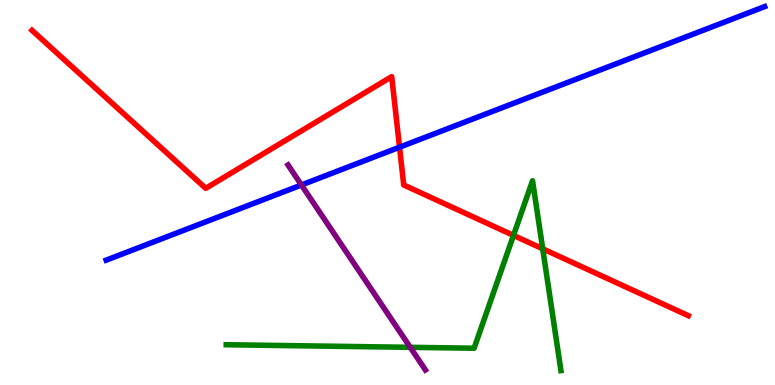[{'lines': ['blue', 'red'], 'intersections': [{'x': 5.16, 'y': 6.18}]}, {'lines': ['green', 'red'], 'intersections': [{'x': 6.63, 'y': 3.89}, {'x': 7.0, 'y': 3.54}]}, {'lines': ['purple', 'red'], 'intersections': []}, {'lines': ['blue', 'green'], 'intersections': []}, {'lines': ['blue', 'purple'], 'intersections': [{'x': 3.89, 'y': 5.2}]}, {'lines': ['green', 'purple'], 'intersections': [{'x': 5.29, 'y': 0.979}]}]